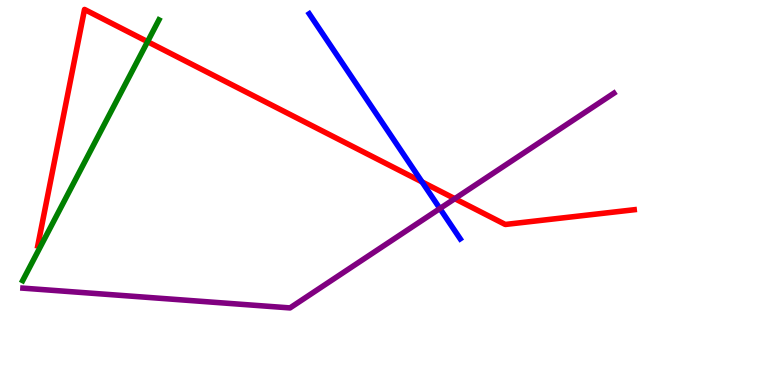[{'lines': ['blue', 'red'], 'intersections': [{'x': 5.45, 'y': 5.27}]}, {'lines': ['green', 'red'], 'intersections': [{'x': 1.9, 'y': 8.92}]}, {'lines': ['purple', 'red'], 'intersections': [{'x': 5.87, 'y': 4.84}]}, {'lines': ['blue', 'green'], 'intersections': []}, {'lines': ['blue', 'purple'], 'intersections': [{'x': 5.68, 'y': 4.58}]}, {'lines': ['green', 'purple'], 'intersections': []}]